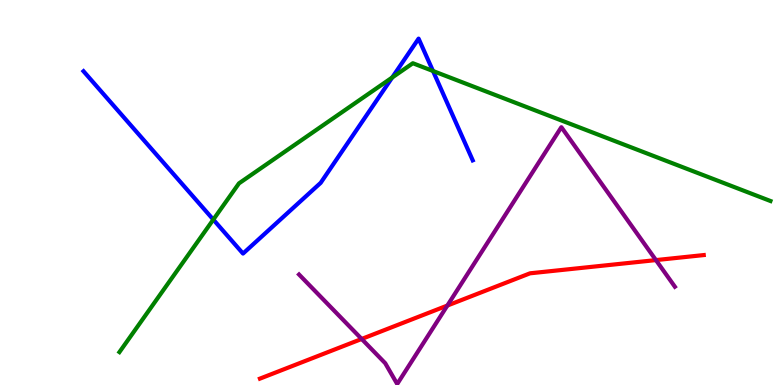[{'lines': ['blue', 'red'], 'intersections': []}, {'lines': ['green', 'red'], 'intersections': []}, {'lines': ['purple', 'red'], 'intersections': [{'x': 4.67, 'y': 1.2}, {'x': 5.77, 'y': 2.06}, {'x': 8.46, 'y': 3.24}]}, {'lines': ['blue', 'green'], 'intersections': [{'x': 2.75, 'y': 4.3}, {'x': 5.06, 'y': 7.99}, {'x': 5.59, 'y': 8.16}]}, {'lines': ['blue', 'purple'], 'intersections': []}, {'lines': ['green', 'purple'], 'intersections': []}]